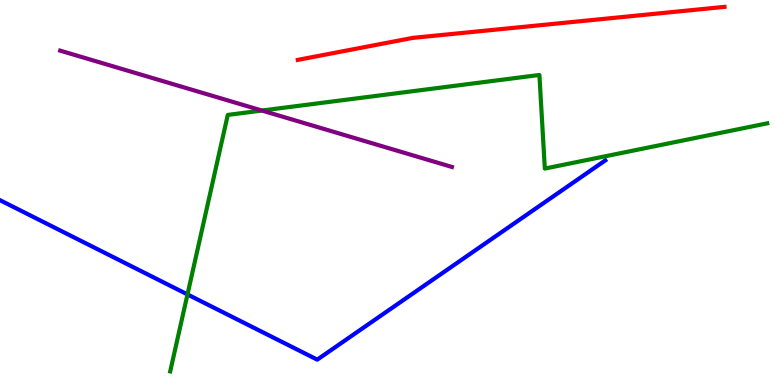[{'lines': ['blue', 'red'], 'intersections': []}, {'lines': ['green', 'red'], 'intersections': []}, {'lines': ['purple', 'red'], 'intersections': []}, {'lines': ['blue', 'green'], 'intersections': [{'x': 2.42, 'y': 2.35}]}, {'lines': ['blue', 'purple'], 'intersections': []}, {'lines': ['green', 'purple'], 'intersections': [{'x': 3.38, 'y': 7.13}]}]